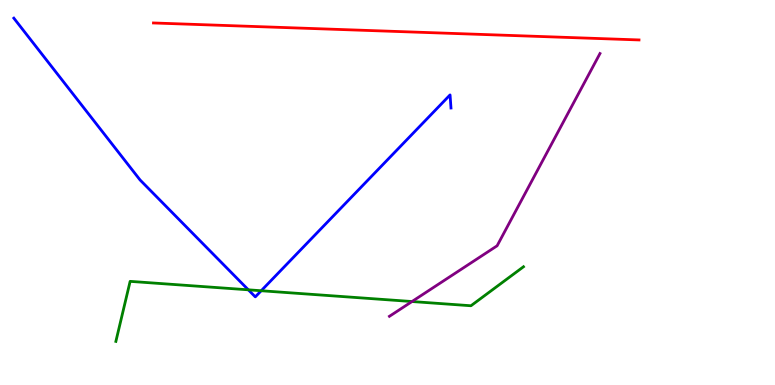[{'lines': ['blue', 'red'], 'intersections': []}, {'lines': ['green', 'red'], 'intersections': []}, {'lines': ['purple', 'red'], 'intersections': []}, {'lines': ['blue', 'green'], 'intersections': [{'x': 3.2, 'y': 2.47}, {'x': 3.37, 'y': 2.45}]}, {'lines': ['blue', 'purple'], 'intersections': []}, {'lines': ['green', 'purple'], 'intersections': [{'x': 5.32, 'y': 2.17}]}]